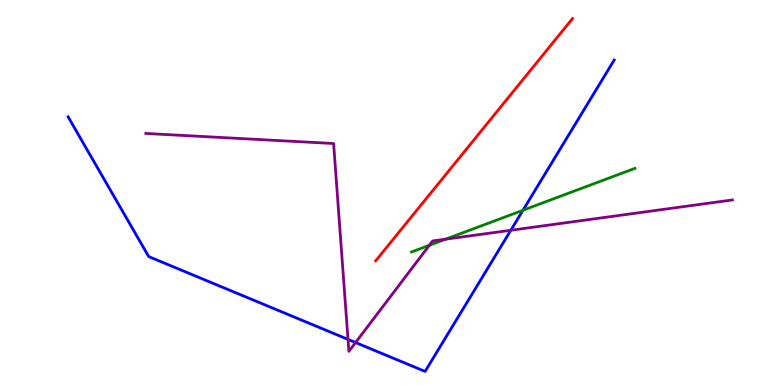[{'lines': ['blue', 'red'], 'intersections': []}, {'lines': ['green', 'red'], 'intersections': []}, {'lines': ['purple', 'red'], 'intersections': []}, {'lines': ['blue', 'green'], 'intersections': [{'x': 6.75, 'y': 4.54}]}, {'lines': ['blue', 'purple'], 'intersections': [{'x': 4.49, 'y': 1.18}, {'x': 4.59, 'y': 1.1}, {'x': 6.59, 'y': 4.02}]}, {'lines': ['green', 'purple'], 'intersections': [{'x': 5.54, 'y': 3.63}, {'x': 5.75, 'y': 3.79}]}]